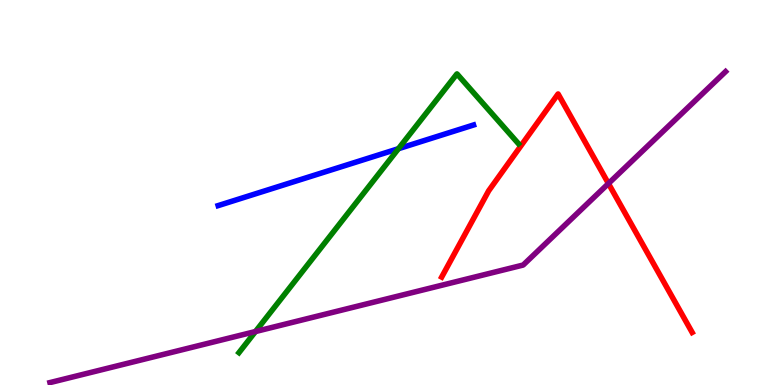[{'lines': ['blue', 'red'], 'intersections': []}, {'lines': ['green', 'red'], 'intersections': []}, {'lines': ['purple', 'red'], 'intersections': [{'x': 7.85, 'y': 5.23}]}, {'lines': ['blue', 'green'], 'intersections': [{'x': 5.14, 'y': 6.14}]}, {'lines': ['blue', 'purple'], 'intersections': []}, {'lines': ['green', 'purple'], 'intersections': [{'x': 3.3, 'y': 1.39}]}]